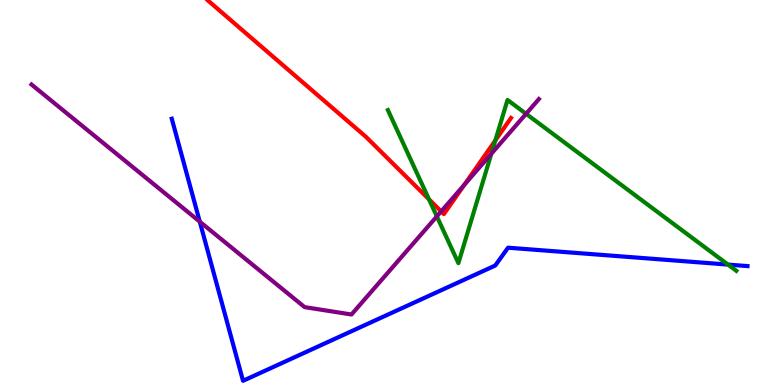[{'lines': ['blue', 'red'], 'intersections': []}, {'lines': ['green', 'red'], 'intersections': [{'x': 5.54, 'y': 4.82}, {'x': 6.39, 'y': 6.35}]}, {'lines': ['purple', 'red'], 'intersections': [{'x': 5.69, 'y': 4.51}, {'x': 5.99, 'y': 5.2}]}, {'lines': ['blue', 'green'], 'intersections': [{'x': 9.39, 'y': 3.13}]}, {'lines': ['blue', 'purple'], 'intersections': [{'x': 2.58, 'y': 4.24}]}, {'lines': ['green', 'purple'], 'intersections': [{'x': 5.64, 'y': 4.38}, {'x': 6.34, 'y': 6.01}, {'x': 6.79, 'y': 7.04}]}]